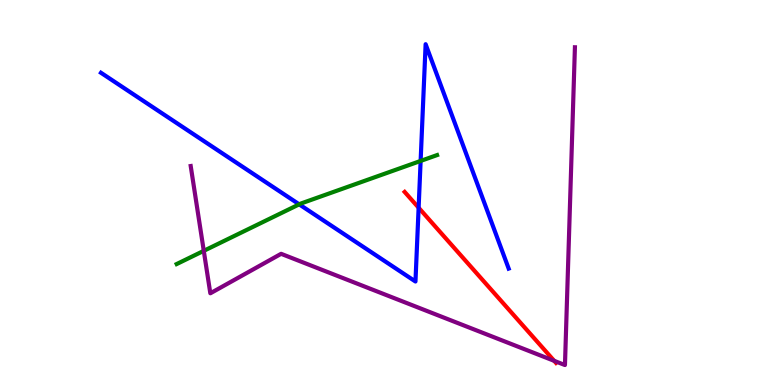[{'lines': ['blue', 'red'], 'intersections': [{'x': 5.4, 'y': 4.6}]}, {'lines': ['green', 'red'], 'intersections': []}, {'lines': ['purple', 'red'], 'intersections': [{'x': 7.15, 'y': 0.628}]}, {'lines': ['blue', 'green'], 'intersections': [{'x': 3.86, 'y': 4.69}, {'x': 5.43, 'y': 5.82}]}, {'lines': ['blue', 'purple'], 'intersections': []}, {'lines': ['green', 'purple'], 'intersections': [{'x': 2.63, 'y': 3.48}]}]